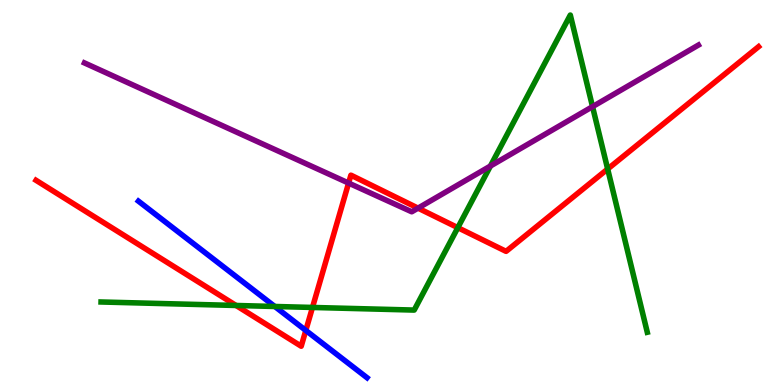[{'lines': ['blue', 'red'], 'intersections': [{'x': 3.95, 'y': 1.42}]}, {'lines': ['green', 'red'], 'intersections': [{'x': 3.05, 'y': 2.07}, {'x': 4.03, 'y': 2.01}, {'x': 5.91, 'y': 4.09}, {'x': 7.84, 'y': 5.61}]}, {'lines': ['purple', 'red'], 'intersections': [{'x': 4.5, 'y': 5.25}, {'x': 5.39, 'y': 4.59}]}, {'lines': ['blue', 'green'], 'intersections': [{'x': 3.55, 'y': 2.04}]}, {'lines': ['blue', 'purple'], 'intersections': []}, {'lines': ['green', 'purple'], 'intersections': [{'x': 6.33, 'y': 5.69}, {'x': 7.65, 'y': 7.23}]}]